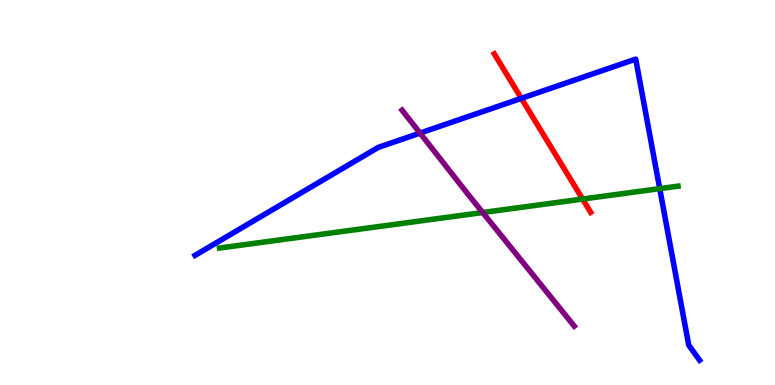[{'lines': ['blue', 'red'], 'intersections': [{'x': 6.73, 'y': 7.45}]}, {'lines': ['green', 'red'], 'intersections': [{'x': 7.52, 'y': 4.83}]}, {'lines': ['purple', 'red'], 'intersections': []}, {'lines': ['blue', 'green'], 'intersections': [{'x': 8.51, 'y': 5.1}]}, {'lines': ['blue', 'purple'], 'intersections': [{'x': 5.42, 'y': 6.54}]}, {'lines': ['green', 'purple'], 'intersections': [{'x': 6.23, 'y': 4.48}]}]